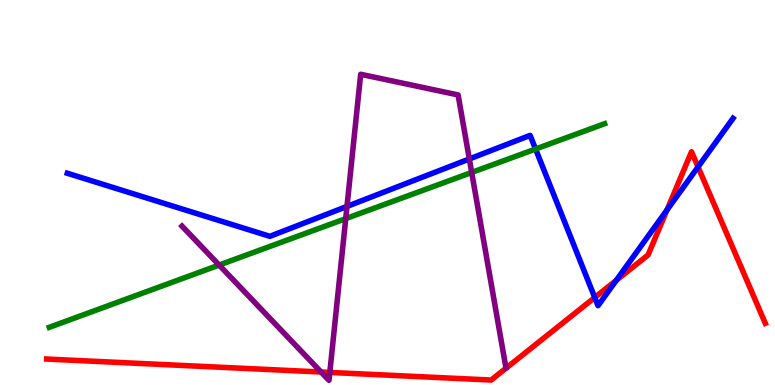[{'lines': ['blue', 'red'], 'intersections': [{'x': 7.67, 'y': 2.27}, {'x': 7.95, 'y': 2.72}, {'x': 8.61, 'y': 4.55}, {'x': 9.01, 'y': 5.66}]}, {'lines': ['green', 'red'], 'intersections': []}, {'lines': ['purple', 'red'], 'intersections': [{'x': 4.14, 'y': 0.337}, {'x': 4.26, 'y': 0.327}]}, {'lines': ['blue', 'green'], 'intersections': [{'x': 6.91, 'y': 6.13}]}, {'lines': ['blue', 'purple'], 'intersections': [{'x': 4.48, 'y': 4.64}, {'x': 6.06, 'y': 5.87}]}, {'lines': ['green', 'purple'], 'intersections': [{'x': 2.83, 'y': 3.12}, {'x': 4.46, 'y': 4.32}, {'x': 6.09, 'y': 5.52}]}]